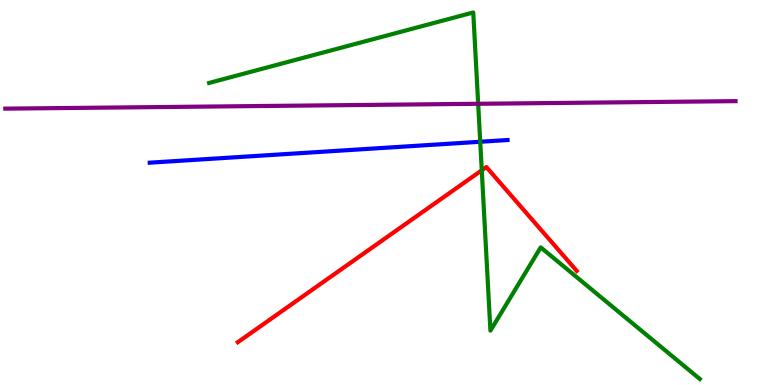[{'lines': ['blue', 'red'], 'intersections': []}, {'lines': ['green', 'red'], 'intersections': [{'x': 6.22, 'y': 5.58}]}, {'lines': ['purple', 'red'], 'intersections': []}, {'lines': ['blue', 'green'], 'intersections': [{'x': 6.2, 'y': 6.32}]}, {'lines': ['blue', 'purple'], 'intersections': []}, {'lines': ['green', 'purple'], 'intersections': [{'x': 6.17, 'y': 7.3}]}]